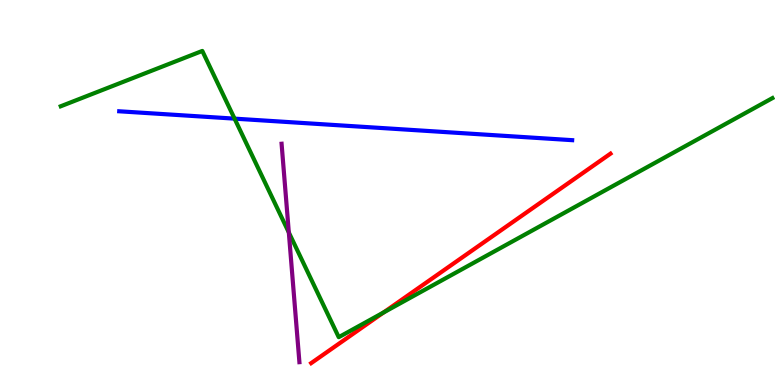[{'lines': ['blue', 'red'], 'intersections': []}, {'lines': ['green', 'red'], 'intersections': [{'x': 4.95, 'y': 1.88}]}, {'lines': ['purple', 'red'], 'intersections': []}, {'lines': ['blue', 'green'], 'intersections': [{'x': 3.03, 'y': 6.92}]}, {'lines': ['blue', 'purple'], 'intersections': []}, {'lines': ['green', 'purple'], 'intersections': [{'x': 3.73, 'y': 3.96}]}]